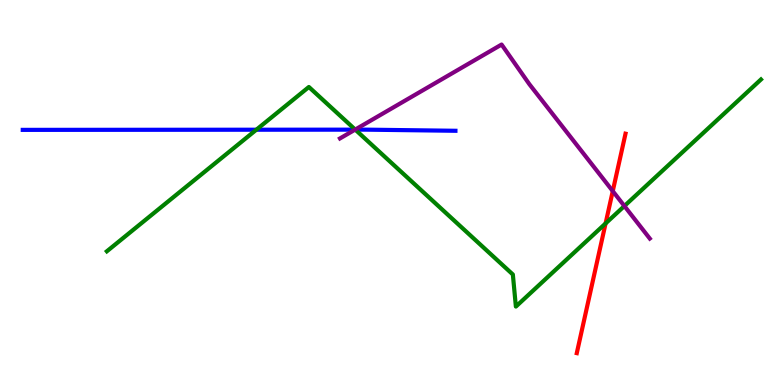[{'lines': ['blue', 'red'], 'intersections': []}, {'lines': ['green', 'red'], 'intersections': [{'x': 7.81, 'y': 4.2}]}, {'lines': ['purple', 'red'], 'intersections': [{'x': 7.91, 'y': 5.04}]}, {'lines': ['blue', 'green'], 'intersections': [{'x': 3.31, 'y': 6.63}, {'x': 4.58, 'y': 6.63}]}, {'lines': ['blue', 'purple'], 'intersections': [{'x': 4.58, 'y': 6.63}]}, {'lines': ['green', 'purple'], 'intersections': [{'x': 4.58, 'y': 6.63}, {'x': 8.06, 'y': 4.65}]}]